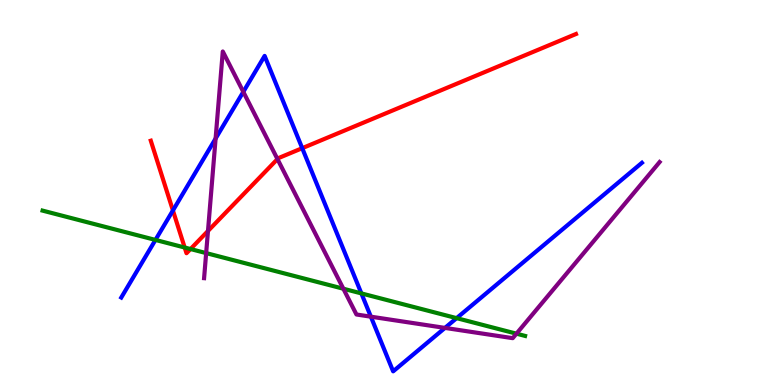[{'lines': ['blue', 'red'], 'intersections': [{'x': 2.23, 'y': 4.53}, {'x': 3.9, 'y': 6.15}]}, {'lines': ['green', 'red'], 'intersections': [{'x': 2.38, 'y': 3.57}, {'x': 2.46, 'y': 3.53}]}, {'lines': ['purple', 'red'], 'intersections': [{'x': 2.68, 'y': 4.0}, {'x': 3.58, 'y': 5.87}]}, {'lines': ['blue', 'green'], 'intersections': [{'x': 2.01, 'y': 3.77}, {'x': 4.66, 'y': 2.38}, {'x': 5.89, 'y': 1.74}]}, {'lines': ['blue', 'purple'], 'intersections': [{'x': 2.78, 'y': 6.4}, {'x': 3.14, 'y': 7.61}, {'x': 4.79, 'y': 1.77}, {'x': 5.74, 'y': 1.48}]}, {'lines': ['green', 'purple'], 'intersections': [{'x': 2.66, 'y': 3.43}, {'x': 4.43, 'y': 2.5}, {'x': 6.66, 'y': 1.33}]}]